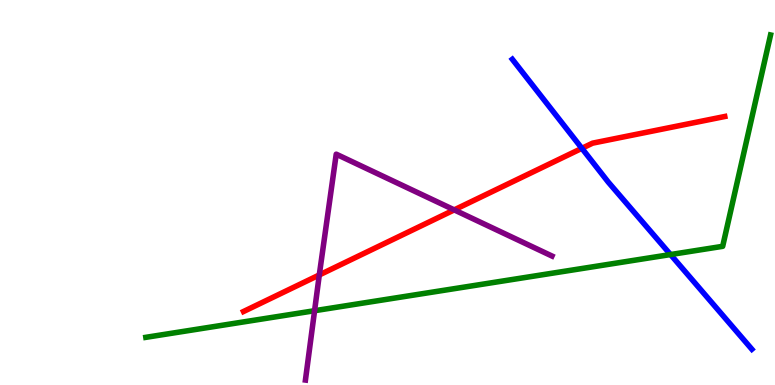[{'lines': ['blue', 'red'], 'intersections': [{'x': 7.51, 'y': 6.15}]}, {'lines': ['green', 'red'], 'intersections': []}, {'lines': ['purple', 'red'], 'intersections': [{'x': 4.12, 'y': 2.86}, {'x': 5.86, 'y': 4.55}]}, {'lines': ['blue', 'green'], 'intersections': [{'x': 8.65, 'y': 3.39}]}, {'lines': ['blue', 'purple'], 'intersections': []}, {'lines': ['green', 'purple'], 'intersections': [{'x': 4.06, 'y': 1.93}]}]